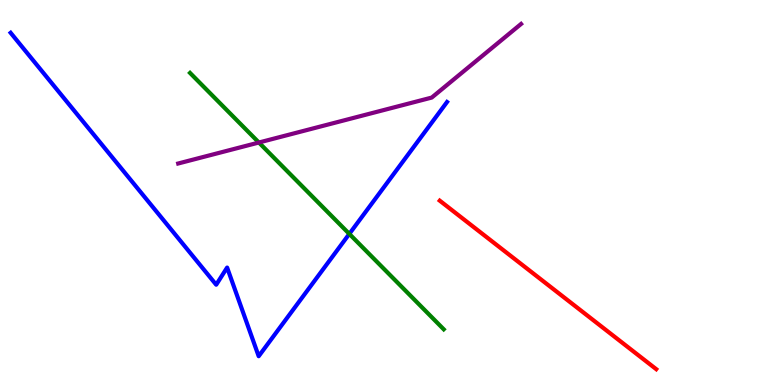[{'lines': ['blue', 'red'], 'intersections': []}, {'lines': ['green', 'red'], 'intersections': []}, {'lines': ['purple', 'red'], 'intersections': []}, {'lines': ['blue', 'green'], 'intersections': [{'x': 4.51, 'y': 3.92}]}, {'lines': ['blue', 'purple'], 'intersections': []}, {'lines': ['green', 'purple'], 'intersections': [{'x': 3.34, 'y': 6.3}]}]